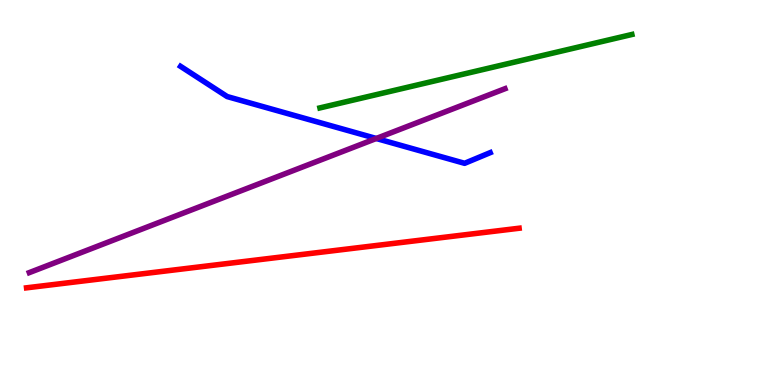[{'lines': ['blue', 'red'], 'intersections': []}, {'lines': ['green', 'red'], 'intersections': []}, {'lines': ['purple', 'red'], 'intersections': []}, {'lines': ['blue', 'green'], 'intersections': []}, {'lines': ['blue', 'purple'], 'intersections': [{'x': 4.86, 'y': 6.4}]}, {'lines': ['green', 'purple'], 'intersections': []}]